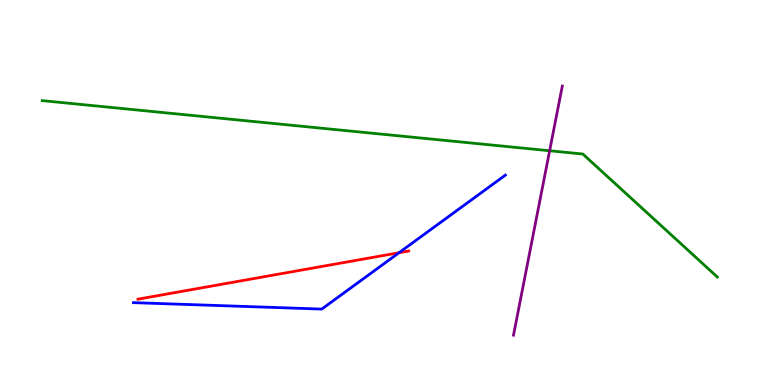[{'lines': ['blue', 'red'], 'intersections': [{'x': 5.15, 'y': 3.44}]}, {'lines': ['green', 'red'], 'intersections': []}, {'lines': ['purple', 'red'], 'intersections': []}, {'lines': ['blue', 'green'], 'intersections': []}, {'lines': ['blue', 'purple'], 'intersections': []}, {'lines': ['green', 'purple'], 'intersections': [{'x': 7.09, 'y': 6.08}]}]